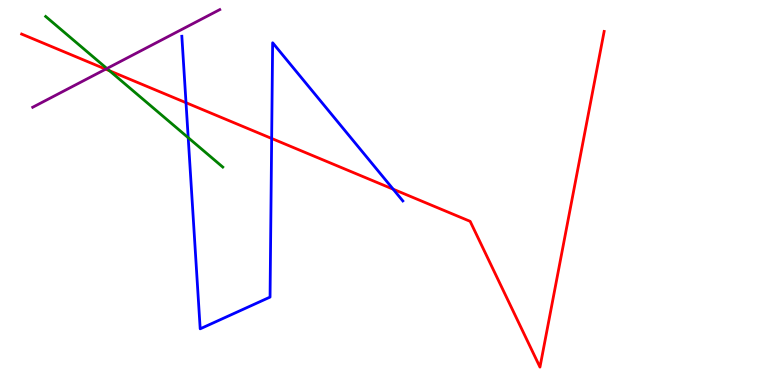[{'lines': ['blue', 'red'], 'intersections': [{'x': 2.4, 'y': 7.33}, {'x': 3.51, 'y': 6.4}, {'x': 5.07, 'y': 5.09}]}, {'lines': ['green', 'red'], 'intersections': [{'x': 1.41, 'y': 8.16}]}, {'lines': ['purple', 'red'], 'intersections': [{'x': 1.36, 'y': 8.2}]}, {'lines': ['blue', 'green'], 'intersections': [{'x': 2.43, 'y': 6.42}]}, {'lines': ['blue', 'purple'], 'intersections': []}, {'lines': ['green', 'purple'], 'intersections': [{'x': 1.38, 'y': 8.22}]}]